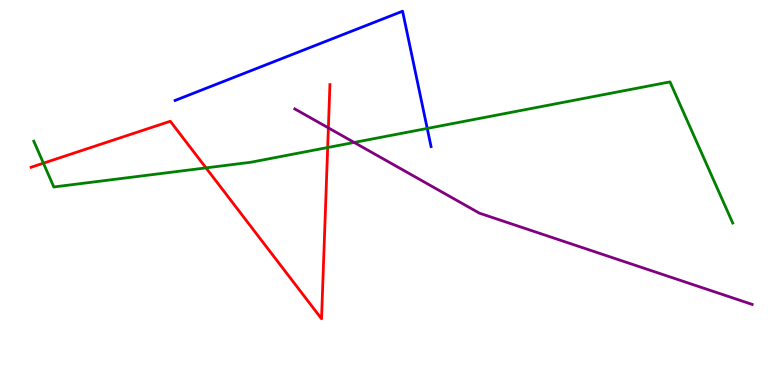[{'lines': ['blue', 'red'], 'intersections': []}, {'lines': ['green', 'red'], 'intersections': [{'x': 0.56, 'y': 5.76}, {'x': 2.66, 'y': 5.64}, {'x': 4.23, 'y': 6.17}]}, {'lines': ['purple', 'red'], 'intersections': [{'x': 4.24, 'y': 6.68}]}, {'lines': ['blue', 'green'], 'intersections': [{'x': 5.51, 'y': 6.66}]}, {'lines': ['blue', 'purple'], 'intersections': []}, {'lines': ['green', 'purple'], 'intersections': [{'x': 4.57, 'y': 6.3}]}]